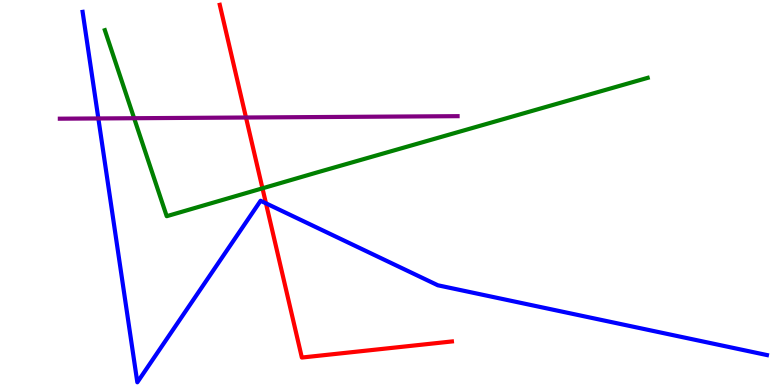[{'lines': ['blue', 'red'], 'intersections': [{'x': 3.43, 'y': 4.72}]}, {'lines': ['green', 'red'], 'intersections': [{'x': 3.39, 'y': 5.11}]}, {'lines': ['purple', 'red'], 'intersections': [{'x': 3.17, 'y': 6.95}]}, {'lines': ['blue', 'green'], 'intersections': []}, {'lines': ['blue', 'purple'], 'intersections': [{'x': 1.27, 'y': 6.92}]}, {'lines': ['green', 'purple'], 'intersections': [{'x': 1.73, 'y': 6.93}]}]